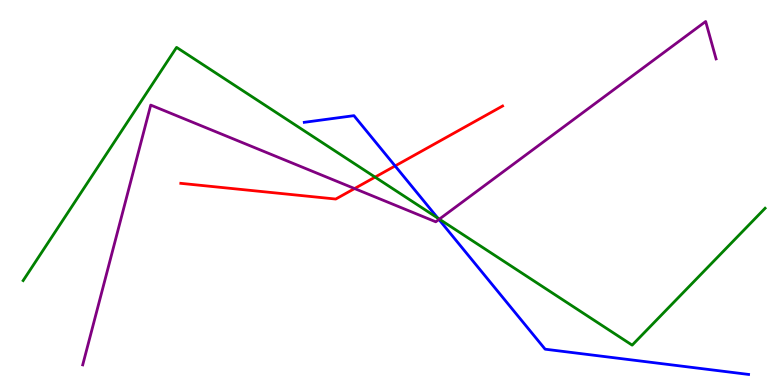[{'lines': ['blue', 'red'], 'intersections': [{'x': 5.1, 'y': 5.69}]}, {'lines': ['green', 'red'], 'intersections': [{'x': 4.84, 'y': 5.4}]}, {'lines': ['purple', 'red'], 'intersections': [{'x': 4.58, 'y': 5.1}]}, {'lines': ['blue', 'green'], 'intersections': [{'x': 5.65, 'y': 4.33}]}, {'lines': ['blue', 'purple'], 'intersections': [{'x': 5.66, 'y': 4.3}]}, {'lines': ['green', 'purple'], 'intersections': [{'x': 5.67, 'y': 4.31}]}]